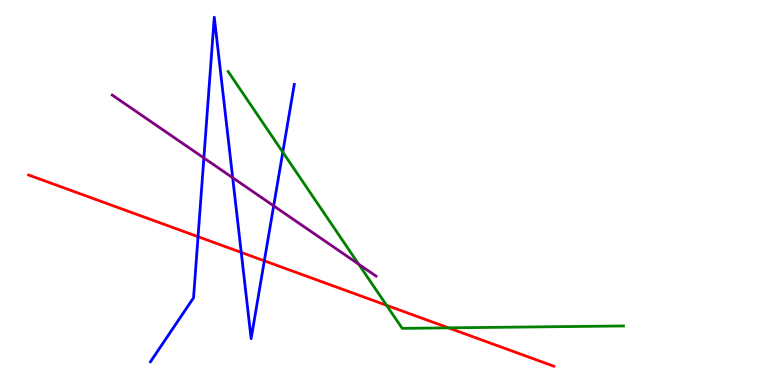[{'lines': ['blue', 'red'], 'intersections': [{'x': 2.56, 'y': 3.85}, {'x': 3.11, 'y': 3.44}, {'x': 3.41, 'y': 3.23}]}, {'lines': ['green', 'red'], 'intersections': [{'x': 4.99, 'y': 2.07}, {'x': 5.79, 'y': 1.48}]}, {'lines': ['purple', 'red'], 'intersections': []}, {'lines': ['blue', 'green'], 'intersections': [{'x': 3.65, 'y': 6.05}]}, {'lines': ['blue', 'purple'], 'intersections': [{'x': 2.63, 'y': 5.9}, {'x': 3.0, 'y': 5.38}, {'x': 3.53, 'y': 4.65}]}, {'lines': ['green', 'purple'], 'intersections': [{'x': 4.63, 'y': 3.14}]}]